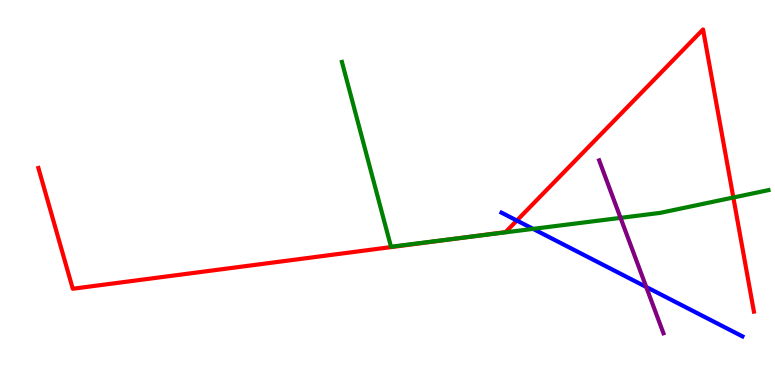[{'lines': ['blue', 'red'], 'intersections': [{'x': 6.67, 'y': 4.27}]}, {'lines': ['green', 'red'], 'intersections': [{'x': 5.94, 'y': 3.82}, {'x': 9.46, 'y': 4.87}]}, {'lines': ['purple', 'red'], 'intersections': []}, {'lines': ['blue', 'green'], 'intersections': [{'x': 6.88, 'y': 4.06}]}, {'lines': ['blue', 'purple'], 'intersections': [{'x': 8.34, 'y': 2.55}]}, {'lines': ['green', 'purple'], 'intersections': [{'x': 8.01, 'y': 4.34}]}]